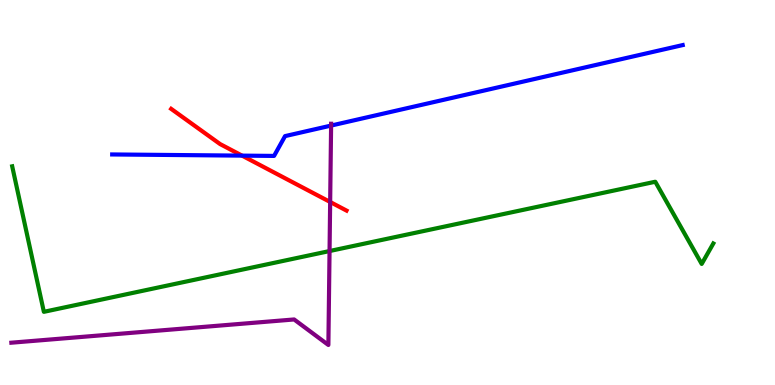[{'lines': ['blue', 'red'], 'intersections': [{'x': 3.12, 'y': 5.96}]}, {'lines': ['green', 'red'], 'intersections': []}, {'lines': ['purple', 'red'], 'intersections': [{'x': 4.26, 'y': 4.75}]}, {'lines': ['blue', 'green'], 'intersections': []}, {'lines': ['blue', 'purple'], 'intersections': [{'x': 4.27, 'y': 6.74}]}, {'lines': ['green', 'purple'], 'intersections': [{'x': 4.25, 'y': 3.48}]}]